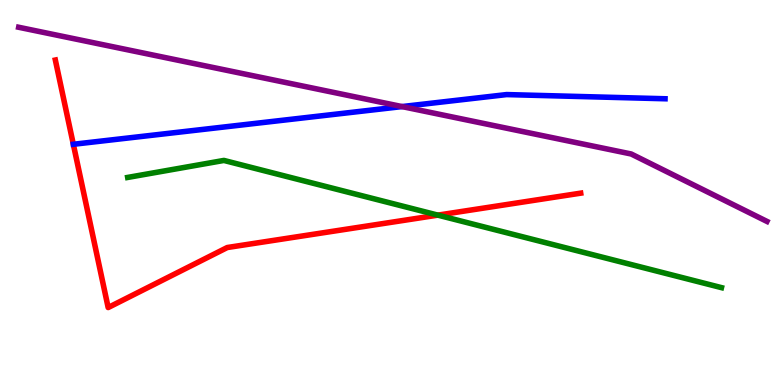[{'lines': ['blue', 'red'], 'intersections': []}, {'lines': ['green', 'red'], 'intersections': [{'x': 5.65, 'y': 4.41}]}, {'lines': ['purple', 'red'], 'intersections': []}, {'lines': ['blue', 'green'], 'intersections': []}, {'lines': ['blue', 'purple'], 'intersections': [{'x': 5.19, 'y': 7.23}]}, {'lines': ['green', 'purple'], 'intersections': []}]